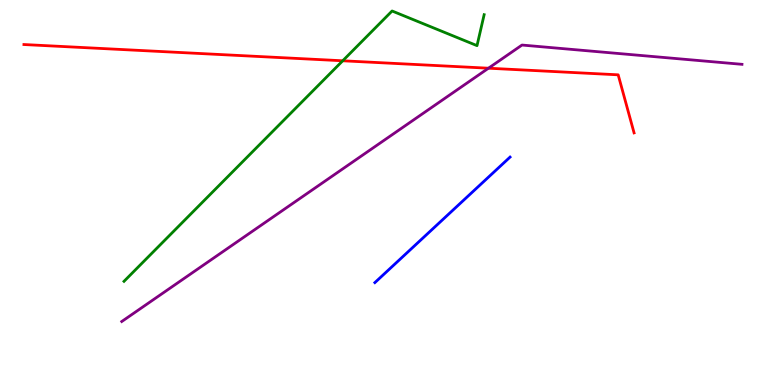[{'lines': ['blue', 'red'], 'intersections': []}, {'lines': ['green', 'red'], 'intersections': [{'x': 4.42, 'y': 8.42}]}, {'lines': ['purple', 'red'], 'intersections': [{'x': 6.3, 'y': 8.23}]}, {'lines': ['blue', 'green'], 'intersections': []}, {'lines': ['blue', 'purple'], 'intersections': []}, {'lines': ['green', 'purple'], 'intersections': []}]